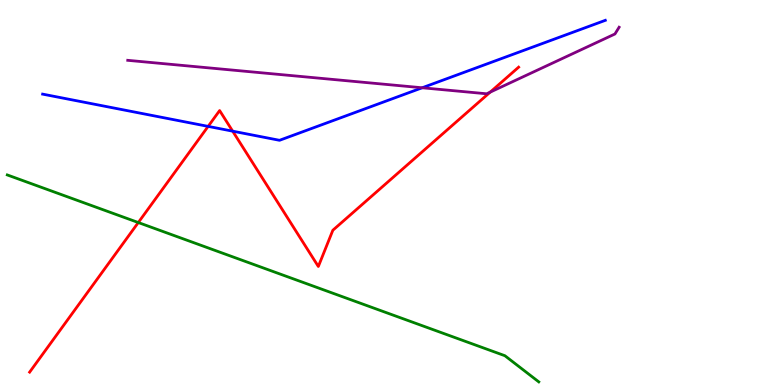[{'lines': ['blue', 'red'], 'intersections': [{'x': 2.69, 'y': 6.72}, {'x': 3.0, 'y': 6.59}]}, {'lines': ['green', 'red'], 'intersections': [{'x': 1.78, 'y': 4.22}]}, {'lines': ['purple', 'red'], 'intersections': [{'x': 6.33, 'y': 7.61}]}, {'lines': ['blue', 'green'], 'intersections': []}, {'lines': ['blue', 'purple'], 'intersections': [{'x': 5.45, 'y': 7.72}]}, {'lines': ['green', 'purple'], 'intersections': []}]